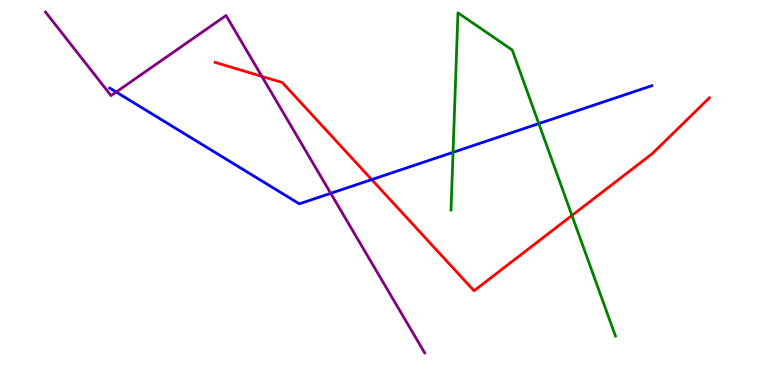[{'lines': ['blue', 'red'], 'intersections': [{'x': 4.8, 'y': 5.34}]}, {'lines': ['green', 'red'], 'intersections': [{'x': 7.38, 'y': 4.4}]}, {'lines': ['purple', 'red'], 'intersections': [{'x': 3.38, 'y': 8.02}]}, {'lines': ['blue', 'green'], 'intersections': [{'x': 5.85, 'y': 6.04}, {'x': 6.95, 'y': 6.79}]}, {'lines': ['blue', 'purple'], 'intersections': [{'x': 1.5, 'y': 7.61}, {'x': 4.27, 'y': 4.98}]}, {'lines': ['green', 'purple'], 'intersections': []}]